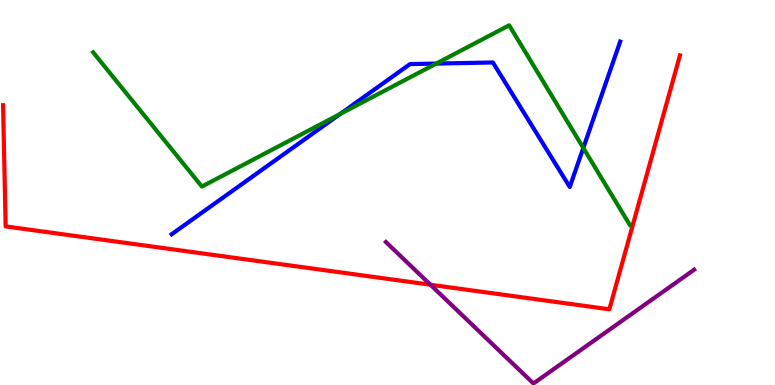[{'lines': ['blue', 'red'], 'intersections': []}, {'lines': ['green', 'red'], 'intersections': []}, {'lines': ['purple', 'red'], 'intersections': [{'x': 5.55, 'y': 2.6}]}, {'lines': ['blue', 'green'], 'intersections': [{'x': 4.39, 'y': 7.04}, {'x': 5.63, 'y': 8.35}, {'x': 7.53, 'y': 6.16}]}, {'lines': ['blue', 'purple'], 'intersections': []}, {'lines': ['green', 'purple'], 'intersections': []}]